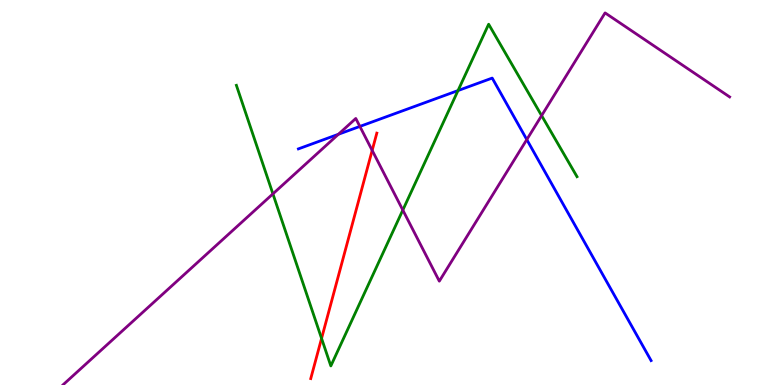[{'lines': ['blue', 'red'], 'intersections': []}, {'lines': ['green', 'red'], 'intersections': [{'x': 4.15, 'y': 1.21}]}, {'lines': ['purple', 'red'], 'intersections': [{'x': 4.8, 'y': 6.09}]}, {'lines': ['blue', 'green'], 'intersections': [{'x': 5.91, 'y': 7.65}]}, {'lines': ['blue', 'purple'], 'intersections': [{'x': 4.37, 'y': 6.51}, {'x': 4.64, 'y': 6.72}, {'x': 6.8, 'y': 6.37}]}, {'lines': ['green', 'purple'], 'intersections': [{'x': 3.52, 'y': 4.96}, {'x': 5.2, 'y': 4.54}, {'x': 6.99, 'y': 7.0}]}]